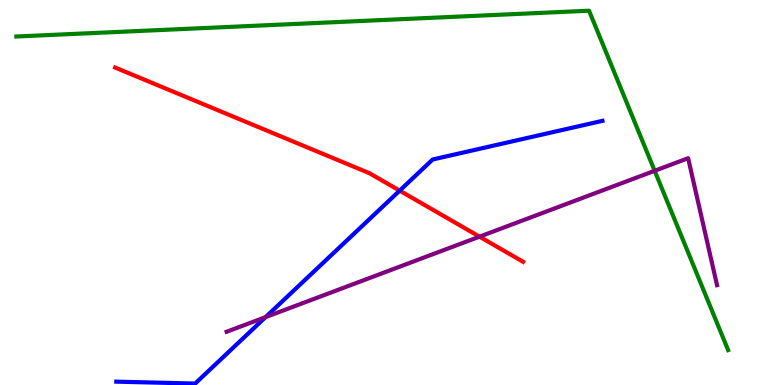[{'lines': ['blue', 'red'], 'intersections': [{'x': 5.16, 'y': 5.05}]}, {'lines': ['green', 'red'], 'intersections': []}, {'lines': ['purple', 'red'], 'intersections': [{'x': 6.19, 'y': 3.85}]}, {'lines': ['blue', 'green'], 'intersections': []}, {'lines': ['blue', 'purple'], 'intersections': [{'x': 3.43, 'y': 1.76}]}, {'lines': ['green', 'purple'], 'intersections': [{'x': 8.45, 'y': 5.56}]}]